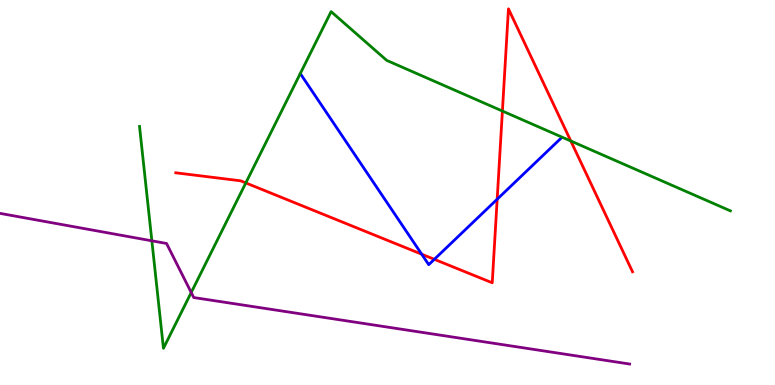[{'lines': ['blue', 'red'], 'intersections': [{'x': 5.44, 'y': 3.4}, {'x': 5.6, 'y': 3.26}, {'x': 6.42, 'y': 4.83}]}, {'lines': ['green', 'red'], 'intersections': [{'x': 3.17, 'y': 5.25}, {'x': 6.48, 'y': 7.12}, {'x': 7.37, 'y': 6.34}]}, {'lines': ['purple', 'red'], 'intersections': []}, {'lines': ['blue', 'green'], 'intersections': []}, {'lines': ['blue', 'purple'], 'intersections': []}, {'lines': ['green', 'purple'], 'intersections': [{'x': 1.96, 'y': 3.75}, {'x': 2.47, 'y': 2.4}]}]